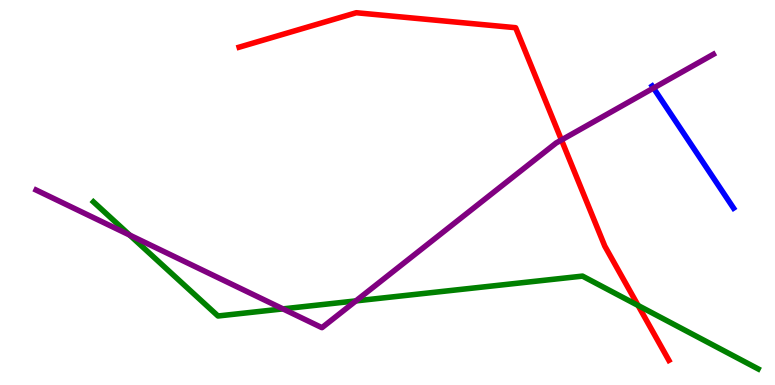[{'lines': ['blue', 'red'], 'intersections': []}, {'lines': ['green', 'red'], 'intersections': [{'x': 8.23, 'y': 2.07}]}, {'lines': ['purple', 'red'], 'intersections': [{'x': 7.24, 'y': 6.36}]}, {'lines': ['blue', 'green'], 'intersections': []}, {'lines': ['blue', 'purple'], 'intersections': [{'x': 8.43, 'y': 7.71}]}, {'lines': ['green', 'purple'], 'intersections': [{'x': 1.67, 'y': 3.89}, {'x': 3.65, 'y': 1.98}, {'x': 4.59, 'y': 2.18}]}]